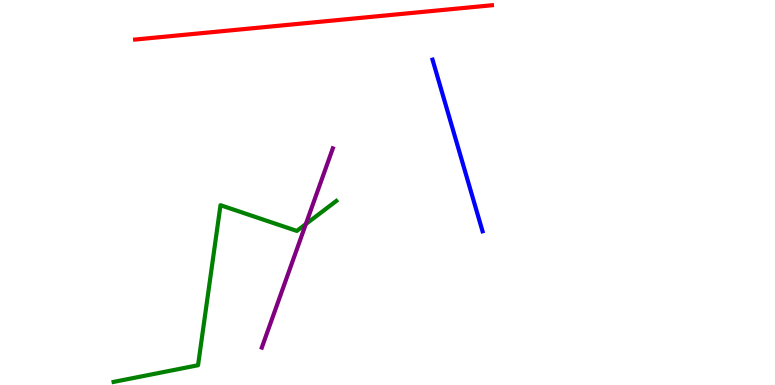[{'lines': ['blue', 'red'], 'intersections': []}, {'lines': ['green', 'red'], 'intersections': []}, {'lines': ['purple', 'red'], 'intersections': []}, {'lines': ['blue', 'green'], 'intersections': []}, {'lines': ['blue', 'purple'], 'intersections': []}, {'lines': ['green', 'purple'], 'intersections': [{'x': 3.95, 'y': 4.18}]}]